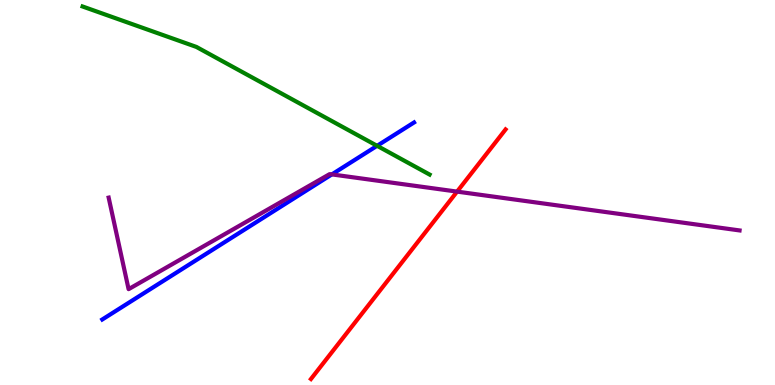[{'lines': ['blue', 'red'], 'intersections': []}, {'lines': ['green', 'red'], 'intersections': []}, {'lines': ['purple', 'red'], 'intersections': [{'x': 5.9, 'y': 5.02}]}, {'lines': ['blue', 'green'], 'intersections': [{'x': 4.87, 'y': 6.21}]}, {'lines': ['blue', 'purple'], 'intersections': [{'x': 4.28, 'y': 5.47}]}, {'lines': ['green', 'purple'], 'intersections': []}]